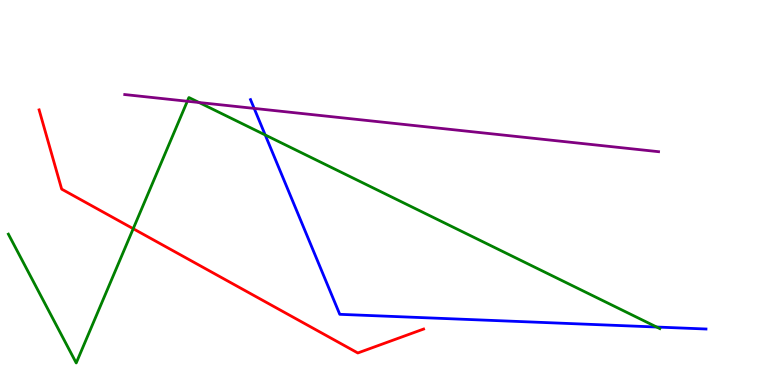[{'lines': ['blue', 'red'], 'intersections': []}, {'lines': ['green', 'red'], 'intersections': [{'x': 1.72, 'y': 4.06}]}, {'lines': ['purple', 'red'], 'intersections': []}, {'lines': ['blue', 'green'], 'intersections': [{'x': 3.42, 'y': 6.49}, {'x': 8.47, 'y': 1.51}]}, {'lines': ['blue', 'purple'], 'intersections': [{'x': 3.28, 'y': 7.18}]}, {'lines': ['green', 'purple'], 'intersections': [{'x': 2.42, 'y': 7.37}, {'x': 2.57, 'y': 7.34}]}]